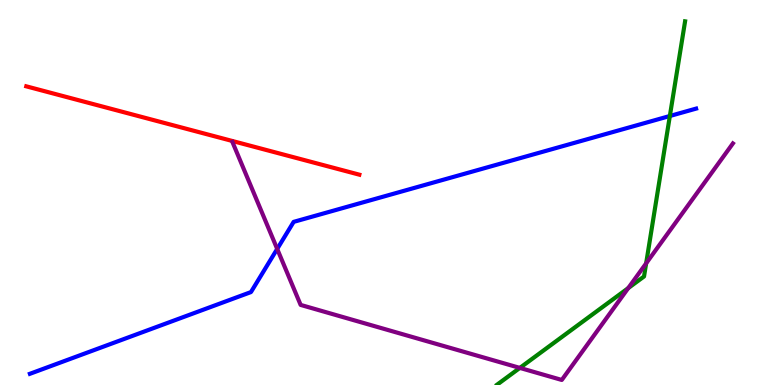[{'lines': ['blue', 'red'], 'intersections': []}, {'lines': ['green', 'red'], 'intersections': []}, {'lines': ['purple', 'red'], 'intersections': []}, {'lines': ['blue', 'green'], 'intersections': [{'x': 8.64, 'y': 6.99}]}, {'lines': ['blue', 'purple'], 'intersections': [{'x': 3.58, 'y': 3.53}]}, {'lines': ['green', 'purple'], 'intersections': [{'x': 6.71, 'y': 0.444}, {'x': 8.11, 'y': 2.52}, {'x': 8.34, 'y': 3.16}]}]